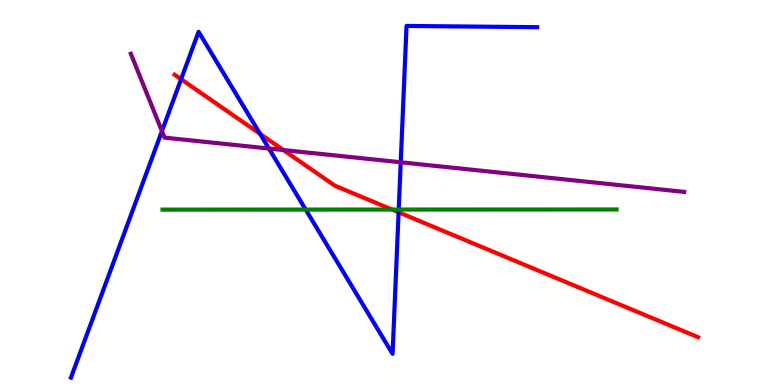[{'lines': ['blue', 'red'], 'intersections': [{'x': 2.34, 'y': 7.94}, {'x': 3.36, 'y': 6.52}, {'x': 5.14, 'y': 4.49}]}, {'lines': ['green', 'red'], 'intersections': [{'x': 5.06, 'y': 4.56}]}, {'lines': ['purple', 'red'], 'intersections': [{'x': 3.66, 'y': 6.1}]}, {'lines': ['blue', 'green'], 'intersections': [{'x': 3.94, 'y': 4.56}, {'x': 5.14, 'y': 4.56}]}, {'lines': ['blue', 'purple'], 'intersections': [{'x': 2.09, 'y': 6.59}, {'x': 3.47, 'y': 6.14}, {'x': 5.17, 'y': 5.78}]}, {'lines': ['green', 'purple'], 'intersections': []}]